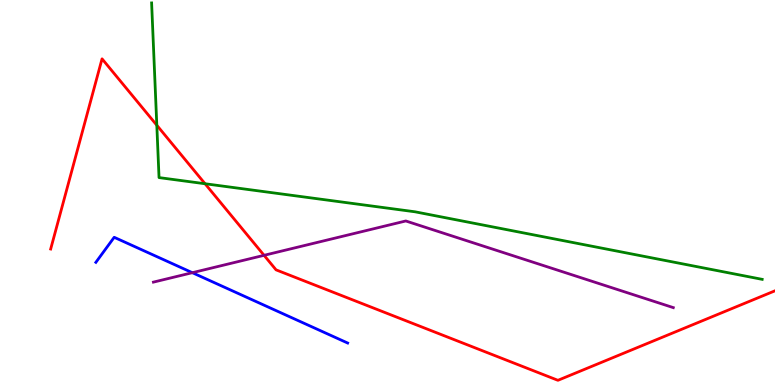[{'lines': ['blue', 'red'], 'intersections': []}, {'lines': ['green', 'red'], 'intersections': [{'x': 2.02, 'y': 6.75}, {'x': 2.65, 'y': 5.23}]}, {'lines': ['purple', 'red'], 'intersections': [{'x': 3.41, 'y': 3.37}]}, {'lines': ['blue', 'green'], 'intersections': []}, {'lines': ['blue', 'purple'], 'intersections': [{'x': 2.48, 'y': 2.92}]}, {'lines': ['green', 'purple'], 'intersections': []}]